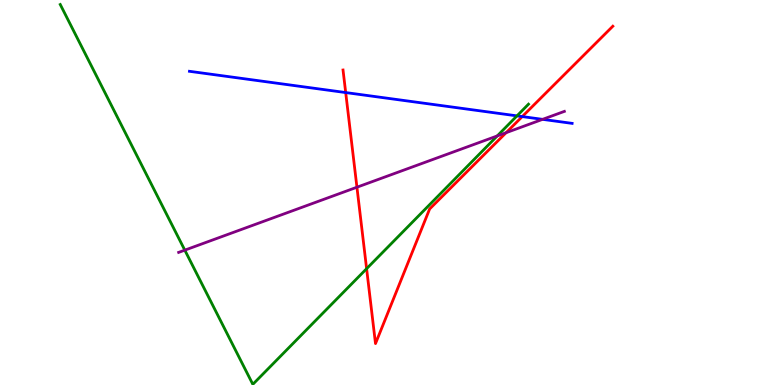[{'lines': ['blue', 'red'], 'intersections': [{'x': 4.46, 'y': 7.6}, {'x': 6.74, 'y': 6.97}]}, {'lines': ['green', 'red'], 'intersections': [{'x': 4.73, 'y': 3.02}]}, {'lines': ['purple', 'red'], 'intersections': [{'x': 4.61, 'y': 5.14}, {'x': 6.53, 'y': 6.55}]}, {'lines': ['blue', 'green'], 'intersections': [{'x': 6.67, 'y': 6.99}]}, {'lines': ['blue', 'purple'], 'intersections': [{'x': 7.0, 'y': 6.9}]}, {'lines': ['green', 'purple'], 'intersections': [{'x': 2.38, 'y': 3.5}, {'x': 6.42, 'y': 6.47}]}]